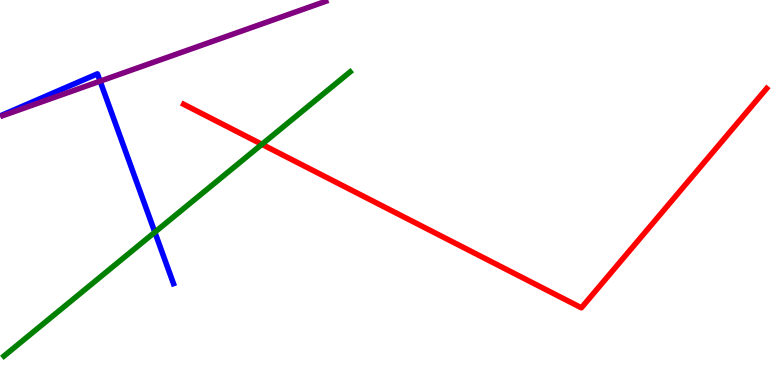[{'lines': ['blue', 'red'], 'intersections': []}, {'lines': ['green', 'red'], 'intersections': [{'x': 3.38, 'y': 6.25}]}, {'lines': ['purple', 'red'], 'intersections': []}, {'lines': ['blue', 'green'], 'intersections': [{'x': 2.0, 'y': 3.97}]}, {'lines': ['blue', 'purple'], 'intersections': [{'x': 1.29, 'y': 7.89}]}, {'lines': ['green', 'purple'], 'intersections': []}]